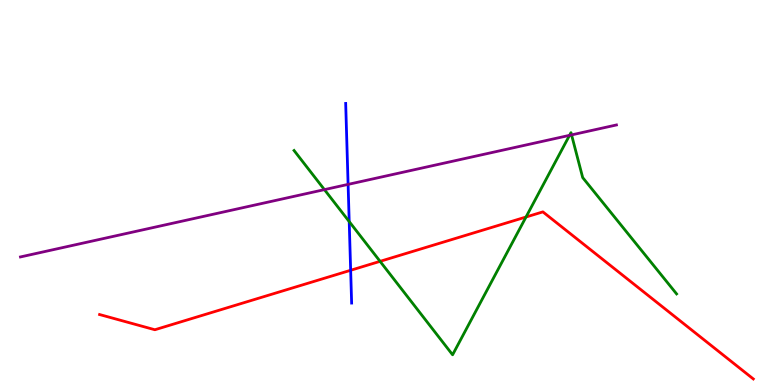[{'lines': ['blue', 'red'], 'intersections': [{'x': 4.52, 'y': 2.98}]}, {'lines': ['green', 'red'], 'intersections': [{'x': 4.9, 'y': 3.21}, {'x': 6.79, 'y': 4.36}]}, {'lines': ['purple', 'red'], 'intersections': []}, {'lines': ['blue', 'green'], 'intersections': [{'x': 4.51, 'y': 4.25}]}, {'lines': ['blue', 'purple'], 'intersections': [{'x': 4.49, 'y': 5.21}]}, {'lines': ['green', 'purple'], 'intersections': [{'x': 4.19, 'y': 5.07}, {'x': 7.35, 'y': 6.48}, {'x': 7.38, 'y': 6.5}]}]